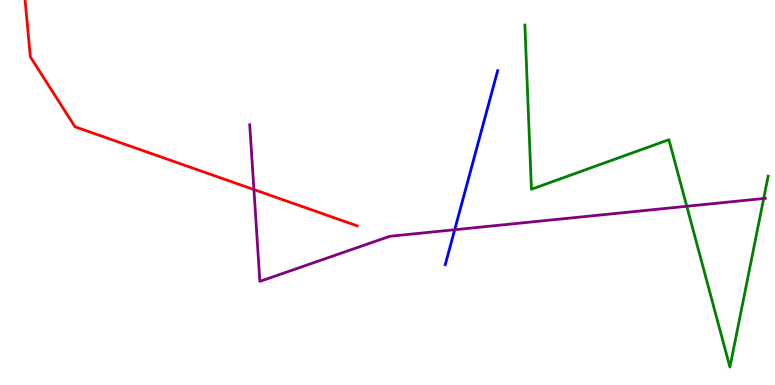[{'lines': ['blue', 'red'], 'intersections': []}, {'lines': ['green', 'red'], 'intersections': []}, {'lines': ['purple', 'red'], 'intersections': [{'x': 3.28, 'y': 5.08}]}, {'lines': ['blue', 'green'], 'intersections': []}, {'lines': ['blue', 'purple'], 'intersections': [{'x': 5.87, 'y': 4.03}]}, {'lines': ['green', 'purple'], 'intersections': [{'x': 8.86, 'y': 4.64}, {'x': 9.85, 'y': 4.84}]}]